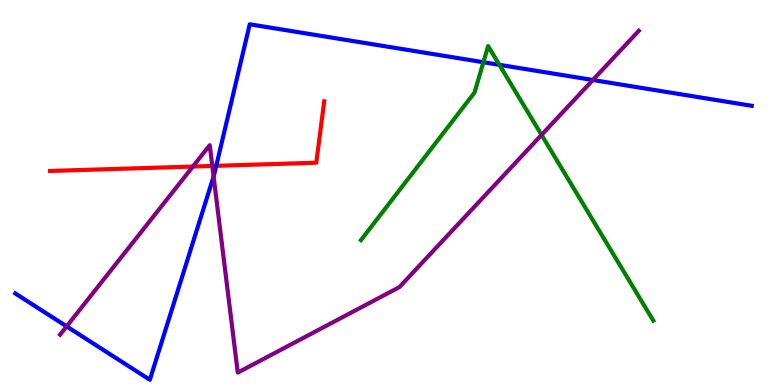[{'lines': ['blue', 'red'], 'intersections': [{'x': 2.79, 'y': 5.69}]}, {'lines': ['green', 'red'], 'intersections': []}, {'lines': ['purple', 'red'], 'intersections': [{'x': 2.49, 'y': 5.67}, {'x': 2.74, 'y': 5.69}]}, {'lines': ['blue', 'green'], 'intersections': [{'x': 6.24, 'y': 8.38}, {'x': 6.44, 'y': 8.32}]}, {'lines': ['blue', 'purple'], 'intersections': [{'x': 0.86, 'y': 1.52}, {'x': 2.76, 'y': 5.42}, {'x': 7.65, 'y': 7.92}]}, {'lines': ['green', 'purple'], 'intersections': [{'x': 6.99, 'y': 6.5}]}]